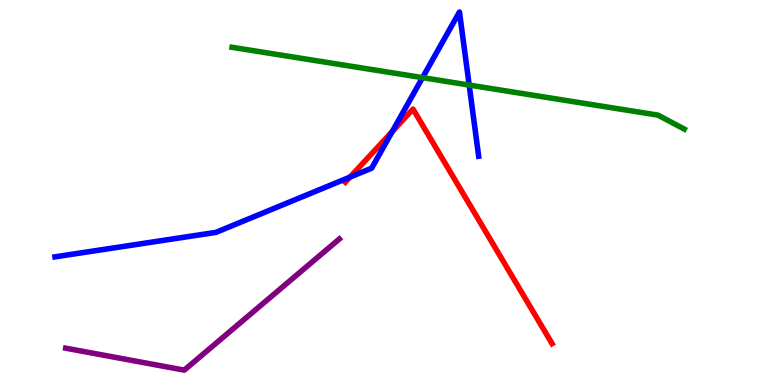[{'lines': ['blue', 'red'], 'intersections': [{'x': 4.52, 'y': 5.4}, {'x': 5.06, 'y': 6.58}]}, {'lines': ['green', 'red'], 'intersections': []}, {'lines': ['purple', 'red'], 'intersections': []}, {'lines': ['blue', 'green'], 'intersections': [{'x': 5.45, 'y': 7.98}, {'x': 6.05, 'y': 7.79}]}, {'lines': ['blue', 'purple'], 'intersections': []}, {'lines': ['green', 'purple'], 'intersections': []}]